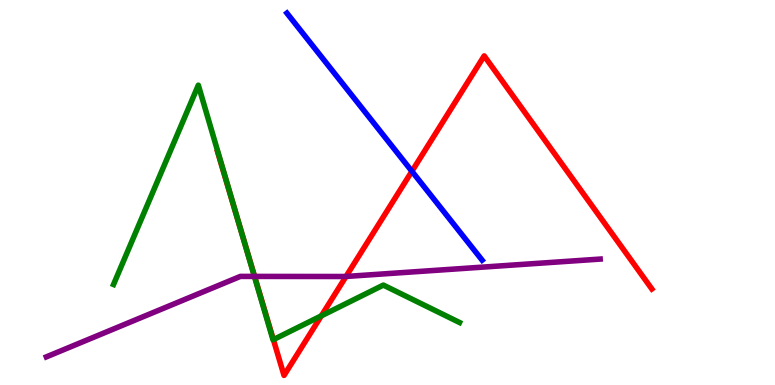[{'lines': ['blue', 'red'], 'intersections': [{'x': 5.31, 'y': 5.55}]}, {'lines': ['green', 'red'], 'intersections': [{'x': 3.1, 'y': 4.1}, {'x': 3.53, 'y': 1.18}, {'x': 4.15, 'y': 1.8}]}, {'lines': ['purple', 'red'], 'intersections': [{'x': 3.29, 'y': 2.82}, {'x': 4.46, 'y': 2.82}]}, {'lines': ['blue', 'green'], 'intersections': []}, {'lines': ['blue', 'purple'], 'intersections': []}, {'lines': ['green', 'purple'], 'intersections': [{'x': 3.28, 'y': 2.82}]}]